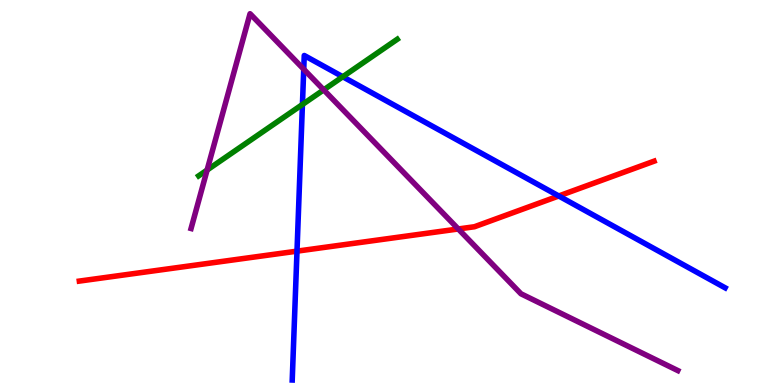[{'lines': ['blue', 'red'], 'intersections': [{'x': 3.83, 'y': 3.48}, {'x': 7.21, 'y': 4.91}]}, {'lines': ['green', 'red'], 'intersections': []}, {'lines': ['purple', 'red'], 'intersections': [{'x': 5.91, 'y': 4.05}]}, {'lines': ['blue', 'green'], 'intersections': [{'x': 3.9, 'y': 7.29}, {'x': 4.42, 'y': 8.01}]}, {'lines': ['blue', 'purple'], 'intersections': [{'x': 3.92, 'y': 8.2}]}, {'lines': ['green', 'purple'], 'intersections': [{'x': 2.67, 'y': 5.58}, {'x': 4.18, 'y': 7.67}]}]